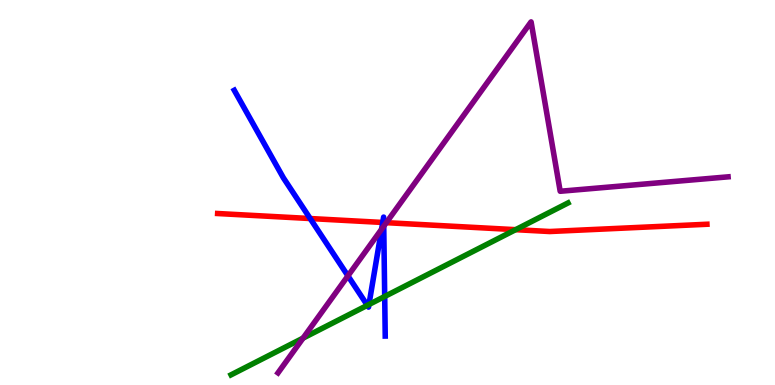[{'lines': ['blue', 'red'], 'intersections': [{'x': 4.0, 'y': 4.32}, {'x': 4.94, 'y': 4.22}, {'x': 4.95, 'y': 4.22}]}, {'lines': ['green', 'red'], 'intersections': [{'x': 6.65, 'y': 4.03}]}, {'lines': ['purple', 'red'], 'intersections': [{'x': 4.98, 'y': 4.22}]}, {'lines': ['blue', 'green'], 'intersections': [{'x': 4.74, 'y': 2.07}, {'x': 4.76, 'y': 2.09}, {'x': 4.96, 'y': 2.3}]}, {'lines': ['blue', 'purple'], 'intersections': [{'x': 4.49, 'y': 2.83}, {'x': 4.92, 'y': 4.05}, {'x': 4.95, 'y': 4.12}]}, {'lines': ['green', 'purple'], 'intersections': [{'x': 3.91, 'y': 1.22}]}]